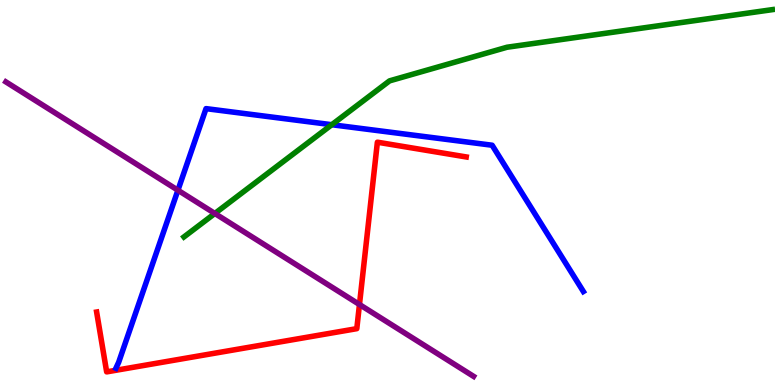[{'lines': ['blue', 'red'], 'intersections': []}, {'lines': ['green', 'red'], 'intersections': []}, {'lines': ['purple', 'red'], 'intersections': [{'x': 4.64, 'y': 2.09}]}, {'lines': ['blue', 'green'], 'intersections': [{'x': 4.28, 'y': 6.76}]}, {'lines': ['blue', 'purple'], 'intersections': [{'x': 2.3, 'y': 5.06}]}, {'lines': ['green', 'purple'], 'intersections': [{'x': 2.77, 'y': 4.46}]}]